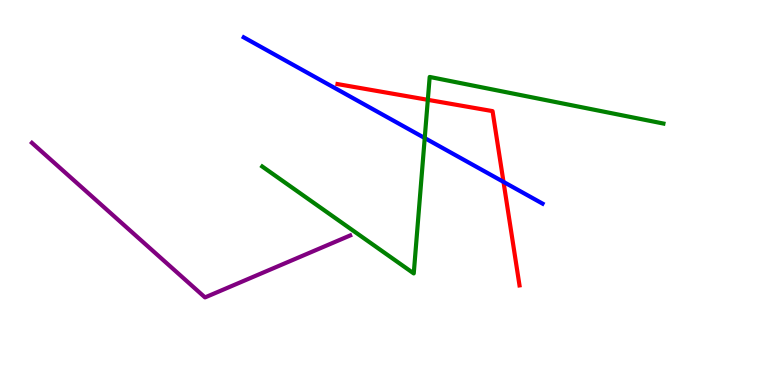[{'lines': ['blue', 'red'], 'intersections': [{'x': 6.5, 'y': 5.28}]}, {'lines': ['green', 'red'], 'intersections': [{'x': 5.52, 'y': 7.41}]}, {'lines': ['purple', 'red'], 'intersections': []}, {'lines': ['blue', 'green'], 'intersections': [{'x': 5.48, 'y': 6.41}]}, {'lines': ['blue', 'purple'], 'intersections': []}, {'lines': ['green', 'purple'], 'intersections': []}]